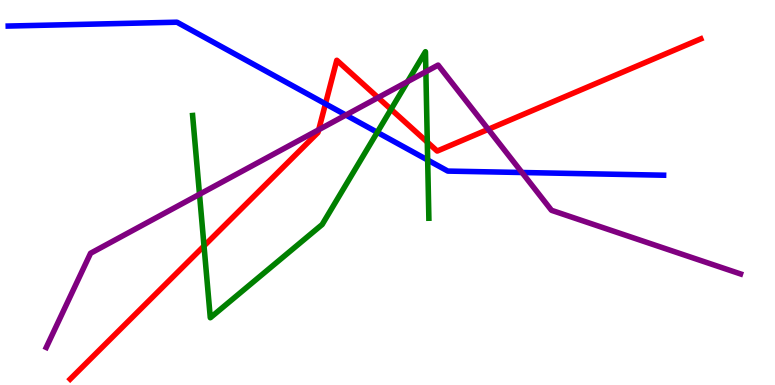[{'lines': ['blue', 'red'], 'intersections': [{'x': 4.2, 'y': 7.3}]}, {'lines': ['green', 'red'], 'intersections': [{'x': 2.63, 'y': 3.61}, {'x': 5.05, 'y': 7.16}, {'x': 5.51, 'y': 6.31}]}, {'lines': ['purple', 'red'], 'intersections': [{'x': 4.11, 'y': 6.63}, {'x': 4.88, 'y': 7.47}, {'x': 6.3, 'y': 6.64}]}, {'lines': ['blue', 'green'], 'intersections': [{'x': 4.87, 'y': 6.56}, {'x': 5.52, 'y': 5.84}]}, {'lines': ['blue', 'purple'], 'intersections': [{'x': 4.46, 'y': 7.01}, {'x': 6.74, 'y': 5.52}]}, {'lines': ['green', 'purple'], 'intersections': [{'x': 2.57, 'y': 4.95}, {'x': 5.26, 'y': 7.88}, {'x': 5.5, 'y': 8.14}]}]